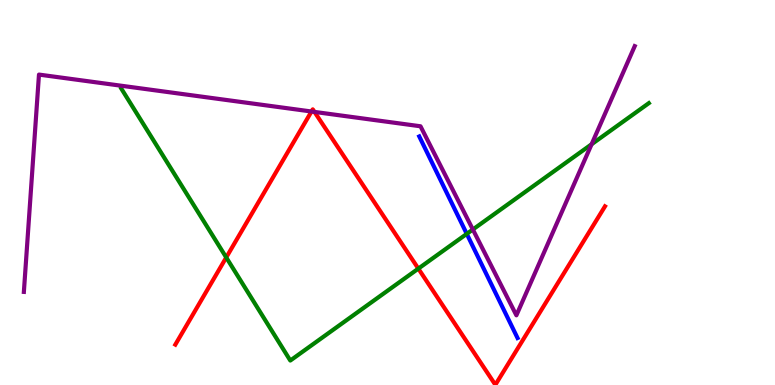[{'lines': ['blue', 'red'], 'intersections': []}, {'lines': ['green', 'red'], 'intersections': [{'x': 2.92, 'y': 3.31}, {'x': 5.4, 'y': 3.02}]}, {'lines': ['purple', 'red'], 'intersections': [{'x': 4.02, 'y': 7.1}, {'x': 4.06, 'y': 7.09}]}, {'lines': ['blue', 'green'], 'intersections': [{'x': 6.02, 'y': 3.93}]}, {'lines': ['blue', 'purple'], 'intersections': []}, {'lines': ['green', 'purple'], 'intersections': [{'x': 6.1, 'y': 4.04}, {'x': 7.63, 'y': 6.25}]}]